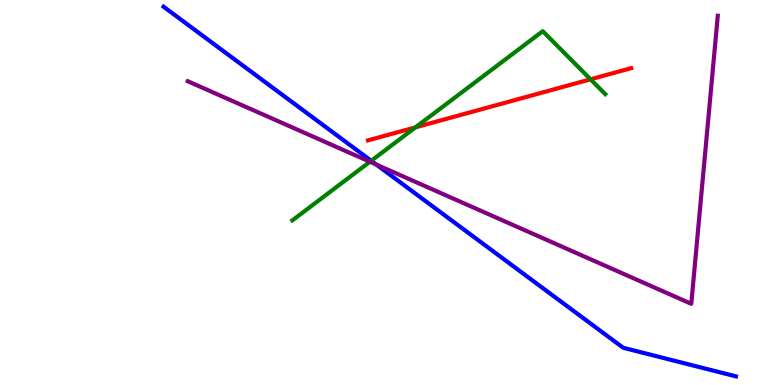[{'lines': ['blue', 'red'], 'intersections': []}, {'lines': ['green', 'red'], 'intersections': [{'x': 5.36, 'y': 6.69}, {'x': 7.62, 'y': 7.94}]}, {'lines': ['purple', 'red'], 'intersections': []}, {'lines': ['blue', 'green'], 'intersections': [{'x': 4.79, 'y': 5.82}]}, {'lines': ['blue', 'purple'], 'intersections': [{'x': 4.86, 'y': 5.73}]}, {'lines': ['green', 'purple'], 'intersections': [{'x': 4.77, 'y': 5.8}]}]